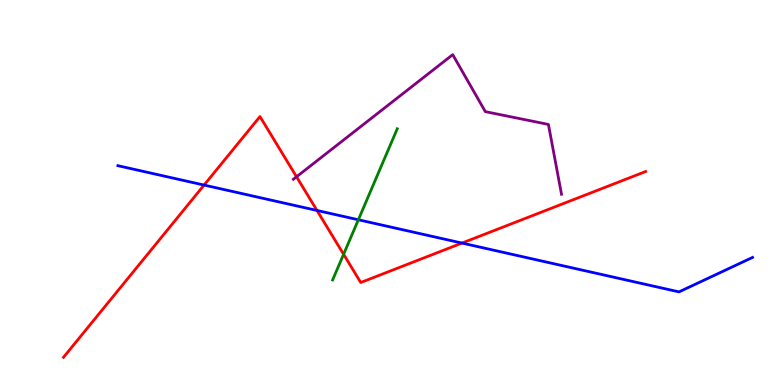[{'lines': ['blue', 'red'], 'intersections': [{'x': 2.63, 'y': 5.19}, {'x': 4.09, 'y': 4.53}, {'x': 5.96, 'y': 3.69}]}, {'lines': ['green', 'red'], 'intersections': [{'x': 4.43, 'y': 3.39}]}, {'lines': ['purple', 'red'], 'intersections': [{'x': 3.83, 'y': 5.41}]}, {'lines': ['blue', 'green'], 'intersections': [{'x': 4.62, 'y': 4.29}]}, {'lines': ['blue', 'purple'], 'intersections': []}, {'lines': ['green', 'purple'], 'intersections': []}]